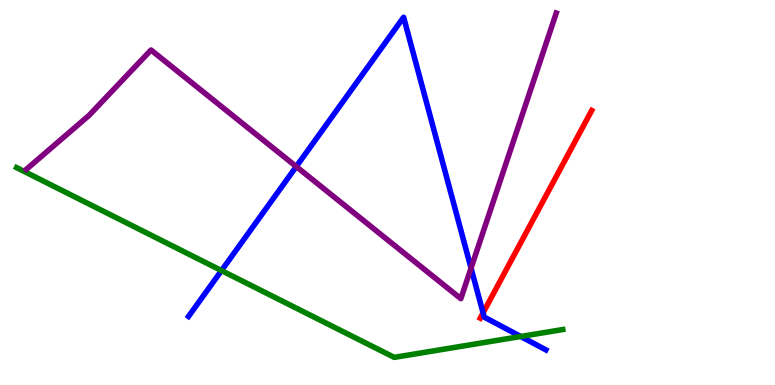[{'lines': ['blue', 'red'], 'intersections': [{'x': 6.23, 'y': 1.87}]}, {'lines': ['green', 'red'], 'intersections': []}, {'lines': ['purple', 'red'], 'intersections': []}, {'lines': ['blue', 'green'], 'intersections': [{'x': 2.86, 'y': 2.97}, {'x': 6.72, 'y': 1.26}]}, {'lines': ['blue', 'purple'], 'intersections': [{'x': 3.82, 'y': 5.67}, {'x': 6.08, 'y': 3.04}]}, {'lines': ['green', 'purple'], 'intersections': []}]